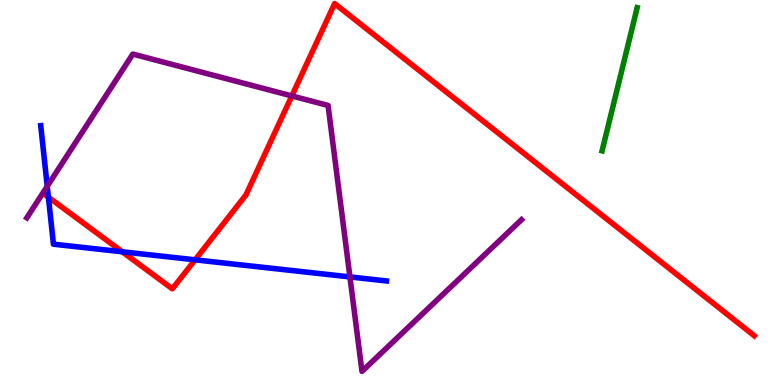[{'lines': ['blue', 'red'], 'intersections': [{'x': 0.625, 'y': 4.88}, {'x': 1.58, 'y': 3.46}, {'x': 2.52, 'y': 3.25}]}, {'lines': ['green', 'red'], 'intersections': []}, {'lines': ['purple', 'red'], 'intersections': [{'x': 3.77, 'y': 7.51}]}, {'lines': ['blue', 'green'], 'intersections': []}, {'lines': ['blue', 'purple'], 'intersections': [{'x': 0.609, 'y': 5.16}, {'x': 4.52, 'y': 2.81}]}, {'lines': ['green', 'purple'], 'intersections': []}]